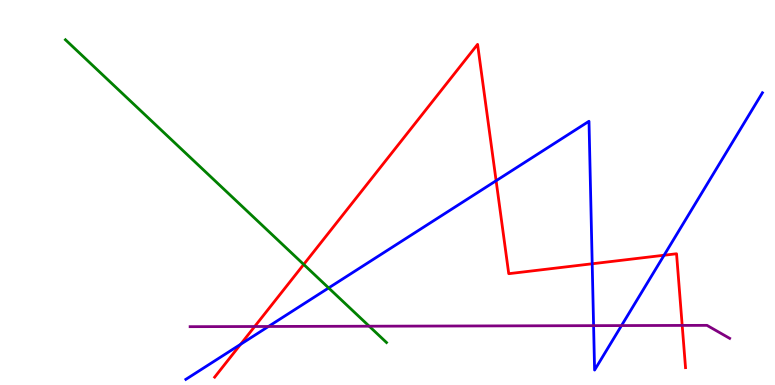[{'lines': ['blue', 'red'], 'intersections': [{'x': 3.1, 'y': 1.06}, {'x': 6.4, 'y': 5.31}, {'x': 7.64, 'y': 3.15}, {'x': 8.57, 'y': 3.37}]}, {'lines': ['green', 'red'], 'intersections': [{'x': 3.92, 'y': 3.13}]}, {'lines': ['purple', 'red'], 'intersections': [{'x': 3.29, 'y': 1.52}, {'x': 8.8, 'y': 1.55}]}, {'lines': ['blue', 'green'], 'intersections': [{'x': 4.24, 'y': 2.52}]}, {'lines': ['blue', 'purple'], 'intersections': [{'x': 3.46, 'y': 1.52}, {'x': 7.66, 'y': 1.54}, {'x': 8.02, 'y': 1.54}]}, {'lines': ['green', 'purple'], 'intersections': [{'x': 4.76, 'y': 1.53}]}]